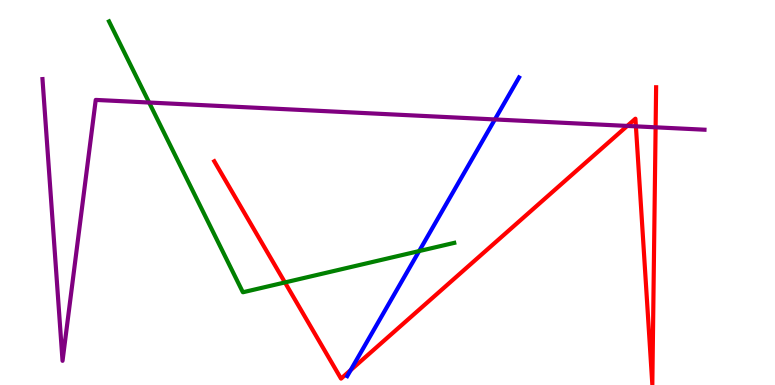[{'lines': ['blue', 'red'], 'intersections': [{'x': 4.52, 'y': 0.386}]}, {'lines': ['green', 'red'], 'intersections': [{'x': 3.68, 'y': 2.66}]}, {'lines': ['purple', 'red'], 'intersections': [{'x': 8.09, 'y': 6.73}, {'x': 8.21, 'y': 6.72}, {'x': 8.46, 'y': 6.69}]}, {'lines': ['blue', 'green'], 'intersections': [{'x': 5.41, 'y': 3.48}]}, {'lines': ['blue', 'purple'], 'intersections': [{'x': 6.39, 'y': 6.9}]}, {'lines': ['green', 'purple'], 'intersections': [{'x': 1.92, 'y': 7.34}]}]